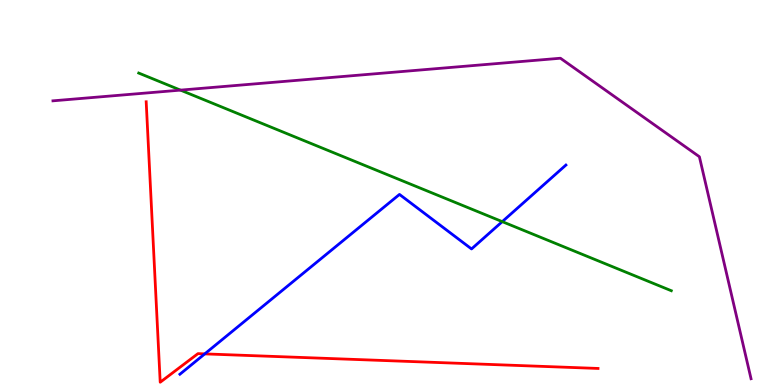[{'lines': ['blue', 'red'], 'intersections': [{'x': 2.64, 'y': 0.808}]}, {'lines': ['green', 'red'], 'intersections': []}, {'lines': ['purple', 'red'], 'intersections': []}, {'lines': ['blue', 'green'], 'intersections': [{'x': 6.48, 'y': 4.24}]}, {'lines': ['blue', 'purple'], 'intersections': []}, {'lines': ['green', 'purple'], 'intersections': [{'x': 2.33, 'y': 7.66}]}]